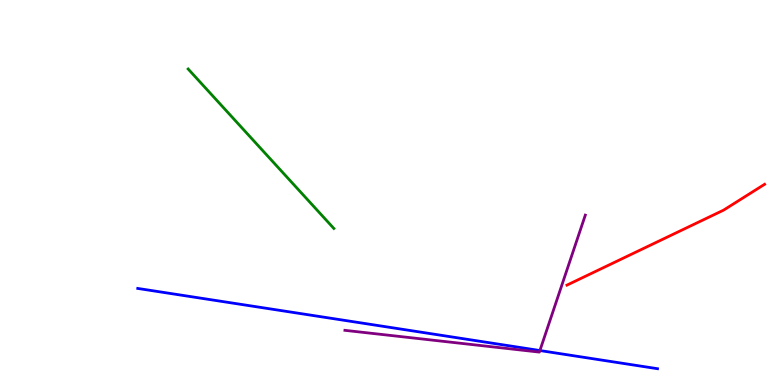[{'lines': ['blue', 'red'], 'intersections': []}, {'lines': ['green', 'red'], 'intersections': []}, {'lines': ['purple', 'red'], 'intersections': []}, {'lines': ['blue', 'green'], 'intersections': []}, {'lines': ['blue', 'purple'], 'intersections': [{'x': 6.97, 'y': 0.895}]}, {'lines': ['green', 'purple'], 'intersections': []}]